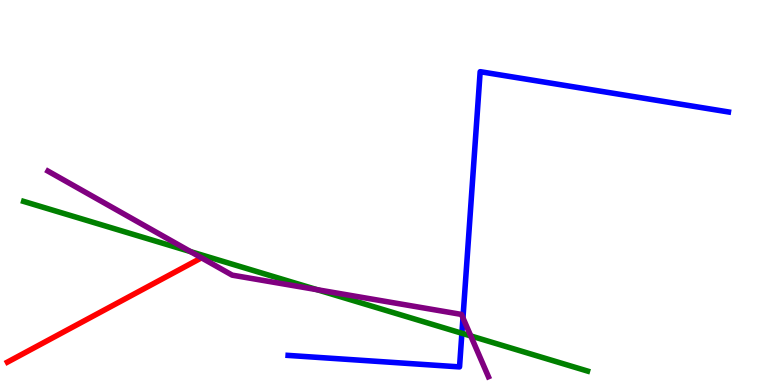[{'lines': ['blue', 'red'], 'intersections': []}, {'lines': ['green', 'red'], 'intersections': []}, {'lines': ['purple', 'red'], 'intersections': []}, {'lines': ['blue', 'green'], 'intersections': [{'x': 5.96, 'y': 1.34}]}, {'lines': ['blue', 'purple'], 'intersections': [{'x': 5.97, 'y': 1.74}]}, {'lines': ['green', 'purple'], 'intersections': [{'x': 2.46, 'y': 3.46}, {'x': 4.09, 'y': 2.48}, {'x': 6.07, 'y': 1.27}]}]